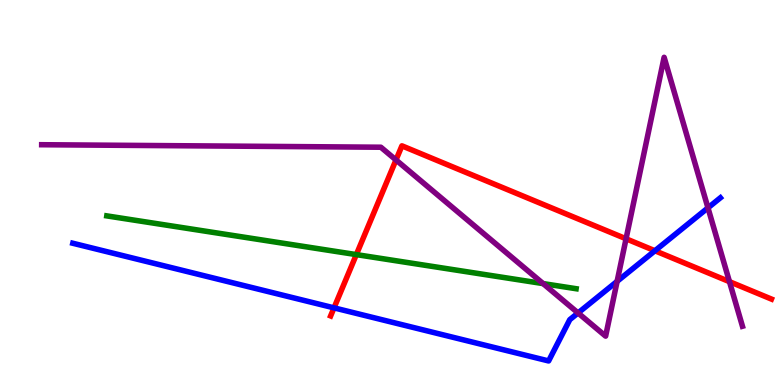[{'lines': ['blue', 'red'], 'intersections': [{'x': 4.31, 'y': 2.0}, {'x': 8.45, 'y': 3.49}]}, {'lines': ['green', 'red'], 'intersections': [{'x': 4.6, 'y': 3.39}]}, {'lines': ['purple', 'red'], 'intersections': [{'x': 5.11, 'y': 5.85}, {'x': 8.08, 'y': 3.8}, {'x': 9.41, 'y': 2.68}]}, {'lines': ['blue', 'green'], 'intersections': []}, {'lines': ['blue', 'purple'], 'intersections': [{'x': 7.46, 'y': 1.87}, {'x': 7.96, 'y': 2.69}, {'x': 9.14, 'y': 4.6}]}, {'lines': ['green', 'purple'], 'intersections': [{'x': 7.01, 'y': 2.63}]}]